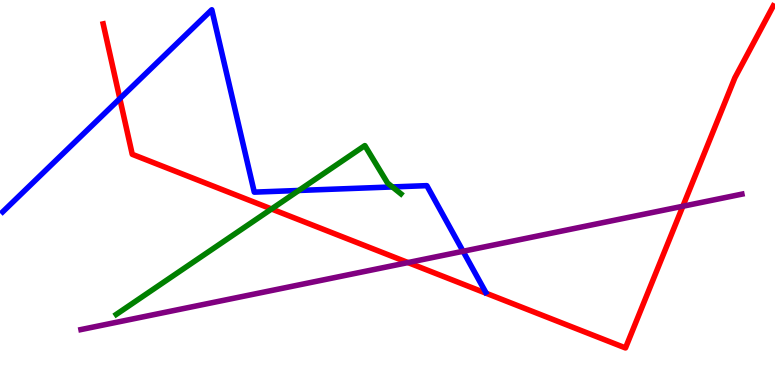[{'lines': ['blue', 'red'], 'intersections': [{'x': 1.55, 'y': 7.44}]}, {'lines': ['green', 'red'], 'intersections': [{'x': 3.5, 'y': 4.57}]}, {'lines': ['purple', 'red'], 'intersections': [{'x': 5.26, 'y': 3.18}, {'x': 8.81, 'y': 4.64}]}, {'lines': ['blue', 'green'], 'intersections': [{'x': 3.86, 'y': 5.05}, {'x': 5.06, 'y': 5.14}]}, {'lines': ['blue', 'purple'], 'intersections': [{'x': 5.98, 'y': 3.47}]}, {'lines': ['green', 'purple'], 'intersections': []}]